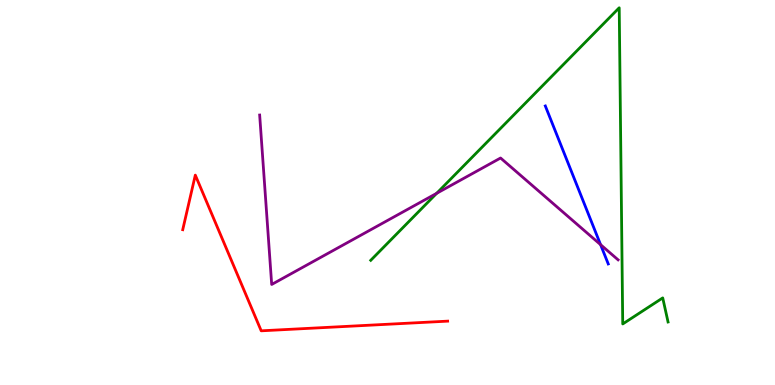[{'lines': ['blue', 'red'], 'intersections': []}, {'lines': ['green', 'red'], 'intersections': []}, {'lines': ['purple', 'red'], 'intersections': []}, {'lines': ['blue', 'green'], 'intersections': []}, {'lines': ['blue', 'purple'], 'intersections': [{'x': 7.75, 'y': 3.65}]}, {'lines': ['green', 'purple'], 'intersections': [{'x': 5.63, 'y': 4.98}]}]